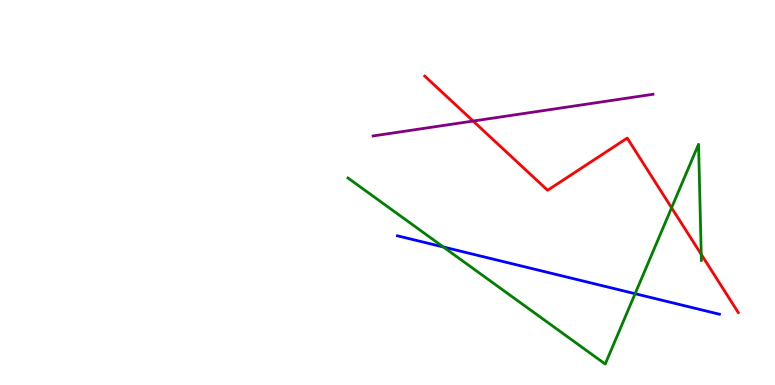[{'lines': ['blue', 'red'], 'intersections': []}, {'lines': ['green', 'red'], 'intersections': [{'x': 8.67, 'y': 4.6}, {'x': 9.05, 'y': 3.39}]}, {'lines': ['purple', 'red'], 'intersections': [{'x': 6.1, 'y': 6.86}]}, {'lines': ['blue', 'green'], 'intersections': [{'x': 5.72, 'y': 3.58}, {'x': 8.19, 'y': 2.37}]}, {'lines': ['blue', 'purple'], 'intersections': []}, {'lines': ['green', 'purple'], 'intersections': []}]